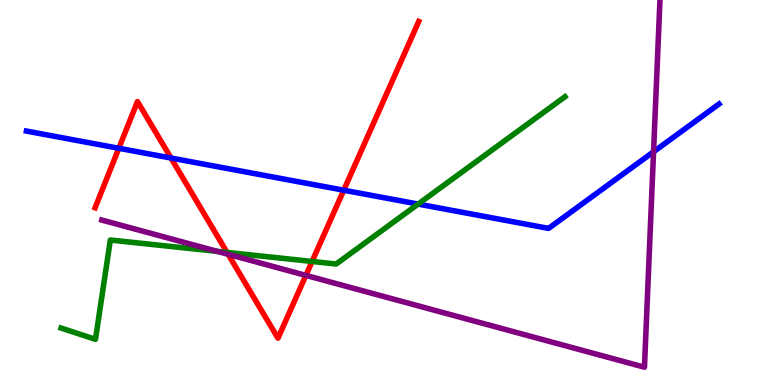[{'lines': ['blue', 'red'], 'intersections': [{'x': 1.53, 'y': 6.15}, {'x': 2.21, 'y': 5.9}, {'x': 4.44, 'y': 5.06}]}, {'lines': ['green', 'red'], 'intersections': [{'x': 2.93, 'y': 3.44}, {'x': 4.03, 'y': 3.21}]}, {'lines': ['purple', 'red'], 'intersections': [{'x': 2.94, 'y': 3.39}, {'x': 3.95, 'y': 2.85}]}, {'lines': ['blue', 'green'], 'intersections': [{'x': 5.4, 'y': 4.7}]}, {'lines': ['blue', 'purple'], 'intersections': [{'x': 8.43, 'y': 6.06}]}, {'lines': ['green', 'purple'], 'intersections': [{'x': 2.81, 'y': 3.47}]}]